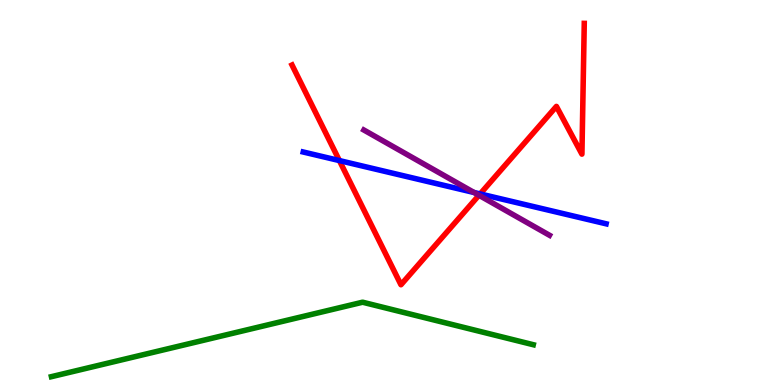[{'lines': ['blue', 'red'], 'intersections': [{'x': 4.38, 'y': 5.83}, {'x': 6.2, 'y': 4.96}]}, {'lines': ['green', 'red'], 'intersections': []}, {'lines': ['purple', 'red'], 'intersections': [{'x': 6.18, 'y': 4.93}]}, {'lines': ['blue', 'green'], 'intersections': []}, {'lines': ['blue', 'purple'], 'intersections': [{'x': 6.12, 'y': 5.0}]}, {'lines': ['green', 'purple'], 'intersections': []}]